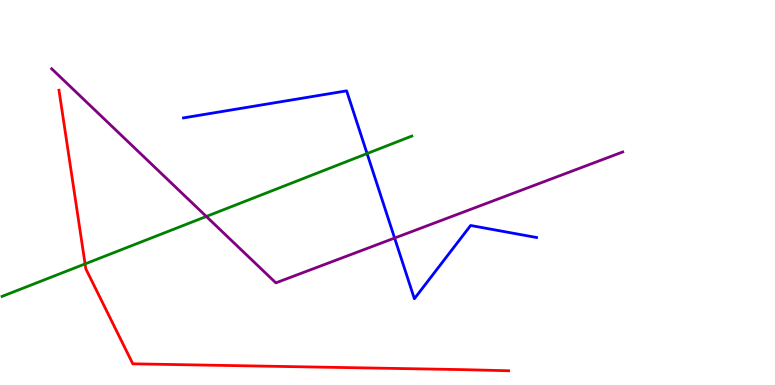[{'lines': ['blue', 'red'], 'intersections': []}, {'lines': ['green', 'red'], 'intersections': [{'x': 1.1, 'y': 3.15}]}, {'lines': ['purple', 'red'], 'intersections': []}, {'lines': ['blue', 'green'], 'intersections': [{'x': 4.74, 'y': 6.01}]}, {'lines': ['blue', 'purple'], 'intersections': [{'x': 5.09, 'y': 3.82}]}, {'lines': ['green', 'purple'], 'intersections': [{'x': 2.66, 'y': 4.38}]}]